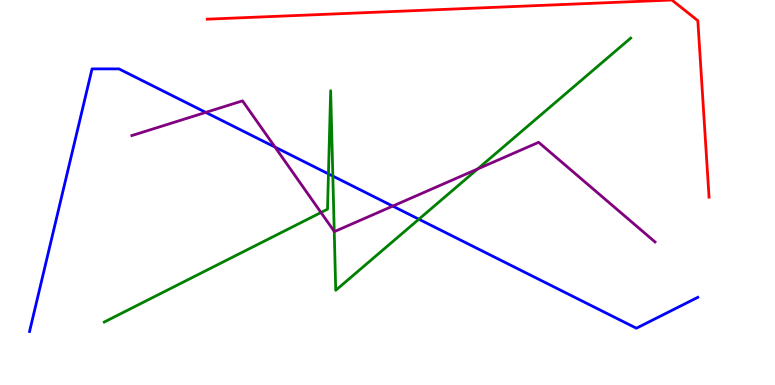[{'lines': ['blue', 'red'], 'intersections': []}, {'lines': ['green', 'red'], 'intersections': []}, {'lines': ['purple', 'red'], 'intersections': []}, {'lines': ['blue', 'green'], 'intersections': [{'x': 4.24, 'y': 5.48}, {'x': 4.29, 'y': 5.43}, {'x': 5.4, 'y': 4.31}]}, {'lines': ['blue', 'purple'], 'intersections': [{'x': 2.65, 'y': 7.08}, {'x': 3.55, 'y': 6.18}, {'x': 5.07, 'y': 4.65}]}, {'lines': ['green', 'purple'], 'intersections': [{'x': 4.14, 'y': 4.48}, {'x': 4.31, 'y': 3.99}, {'x': 6.16, 'y': 5.61}]}]